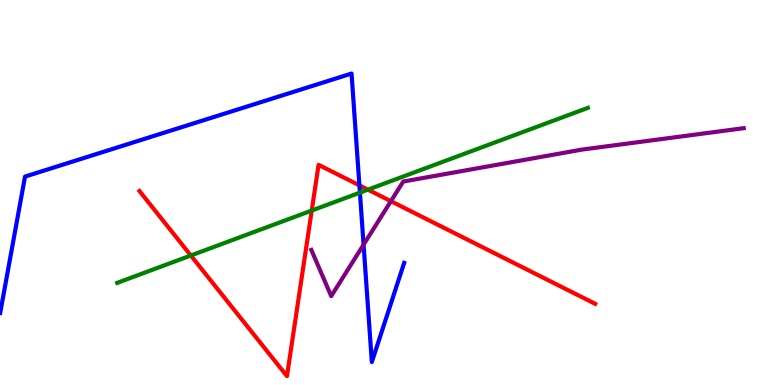[{'lines': ['blue', 'red'], 'intersections': [{'x': 4.64, 'y': 5.19}]}, {'lines': ['green', 'red'], 'intersections': [{'x': 2.46, 'y': 3.36}, {'x': 4.02, 'y': 4.53}, {'x': 4.75, 'y': 5.07}]}, {'lines': ['purple', 'red'], 'intersections': [{'x': 5.04, 'y': 4.77}]}, {'lines': ['blue', 'green'], 'intersections': [{'x': 4.64, 'y': 5.0}]}, {'lines': ['blue', 'purple'], 'intersections': [{'x': 4.69, 'y': 3.65}]}, {'lines': ['green', 'purple'], 'intersections': []}]